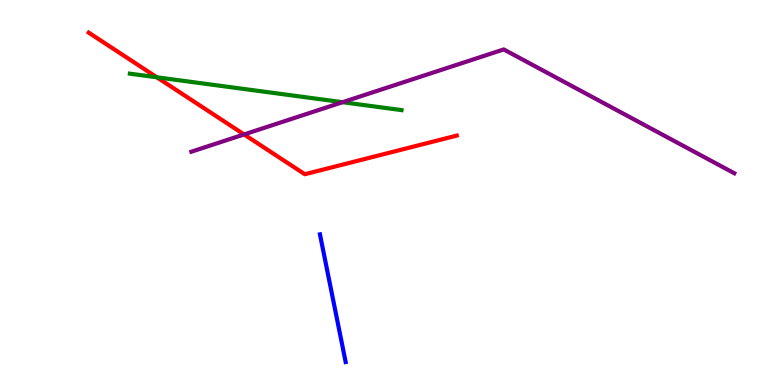[{'lines': ['blue', 'red'], 'intersections': []}, {'lines': ['green', 'red'], 'intersections': [{'x': 2.02, 'y': 7.99}]}, {'lines': ['purple', 'red'], 'intersections': [{'x': 3.15, 'y': 6.51}]}, {'lines': ['blue', 'green'], 'intersections': []}, {'lines': ['blue', 'purple'], 'intersections': []}, {'lines': ['green', 'purple'], 'intersections': [{'x': 4.42, 'y': 7.35}]}]